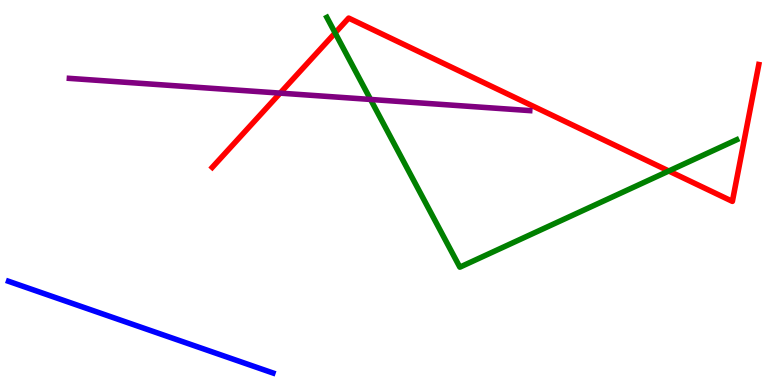[{'lines': ['blue', 'red'], 'intersections': []}, {'lines': ['green', 'red'], 'intersections': [{'x': 4.32, 'y': 9.14}, {'x': 8.63, 'y': 5.56}]}, {'lines': ['purple', 'red'], 'intersections': [{'x': 3.61, 'y': 7.58}]}, {'lines': ['blue', 'green'], 'intersections': []}, {'lines': ['blue', 'purple'], 'intersections': []}, {'lines': ['green', 'purple'], 'intersections': [{'x': 4.78, 'y': 7.42}]}]